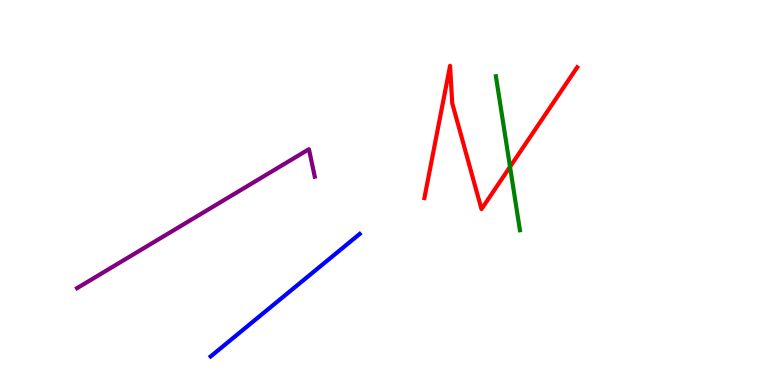[{'lines': ['blue', 'red'], 'intersections': []}, {'lines': ['green', 'red'], 'intersections': [{'x': 6.58, 'y': 5.67}]}, {'lines': ['purple', 'red'], 'intersections': []}, {'lines': ['blue', 'green'], 'intersections': []}, {'lines': ['blue', 'purple'], 'intersections': []}, {'lines': ['green', 'purple'], 'intersections': []}]